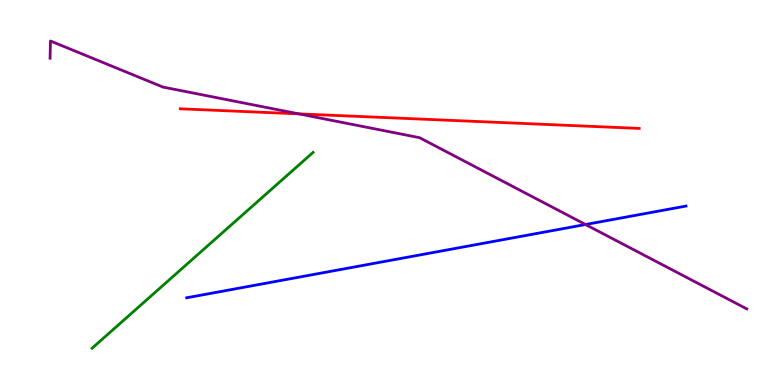[{'lines': ['blue', 'red'], 'intersections': []}, {'lines': ['green', 'red'], 'intersections': []}, {'lines': ['purple', 'red'], 'intersections': [{'x': 3.86, 'y': 7.04}]}, {'lines': ['blue', 'green'], 'intersections': []}, {'lines': ['blue', 'purple'], 'intersections': [{'x': 7.56, 'y': 4.17}]}, {'lines': ['green', 'purple'], 'intersections': []}]